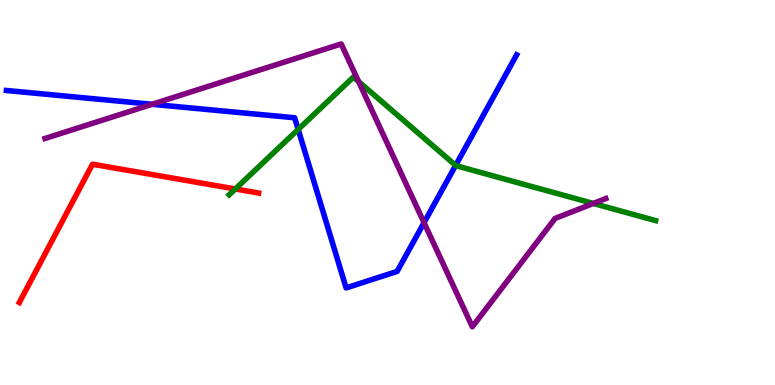[{'lines': ['blue', 'red'], 'intersections': []}, {'lines': ['green', 'red'], 'intersections': [{'x': 3.04, 'y': 5.09}]}, {'lines': ['purple', 'red'], 'intersections': []}, {'lines': ['blue', 'green'], 'intersections': [{'x': 3.85, 'y': 6.64}, {'x': 5.88, 'y': 5.7}]}, {'lines': ['blue', 'purple'], 'intersections': [{'x': 1.96, 'y': 7.29}, {'x': 5.47, 'y': 4.22}]}, {'lines': ['green', 'purple'], 'intersections': [{'x': 4.63, 'y': 7.88}, {'x': 7.66, 'y': 4.72}]}]